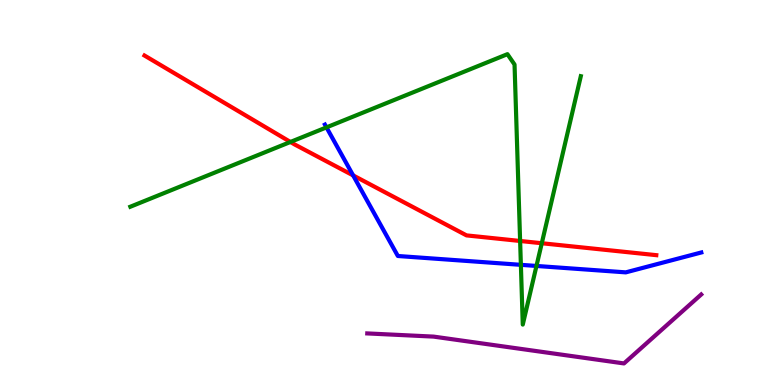[{'lines': ['blue', 'red'], 'intersections': [{'x': 4.56, 'y': 5.44}]}, {'lines': ['green', 'red'], 'intersections': [{'x': 3.75, 'y': 6.31}, {'x': 6.71, 'y': 3.74}, {'x': 6.99, 'y': 3.68}]}, {'lines': ['purple', 'red'], 'intersections': []}, {'lines': ['blue', 'green'], 'intersections': [{'x': 4.21, 'y': 6.69}, {'x': 6.72, 'y': 3.12}, {'x': 6.92, 'y': 3.09}]}, {'lines': ['blue', 'purple'], 'intersections': []}, {'lines': ['green', 'purple'], 'intersections': []}]